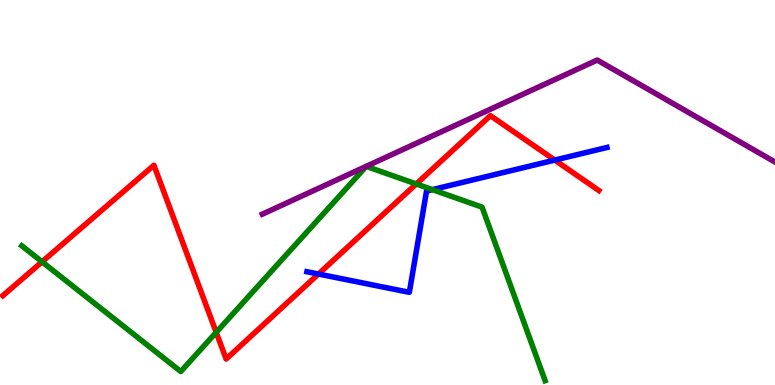[{'lines': ['blue', 'red'], 'intersections': [{'x': 4.11, 'y': 2.88}, {'x': 7.16, 'y': 5.84}]}, {'lines': ['green', 'red'], 'intersections': [{'x': 0.543, 'y': 3.2}, {'x': 2.79, 'y': 1.37}, {'x': 5.37, 'y': 5.22}]}, {'lines': ['purple', 'red'], 'intersections': []}, {'lines': ['blue', 'green'], 'intersections': [{'x': 5.58, 'y': 5.07}]}, {'lines': ['blue', 'purple'], 'intersections': []}, {'lines': ['green', 'purple'], 'intersections': []}]